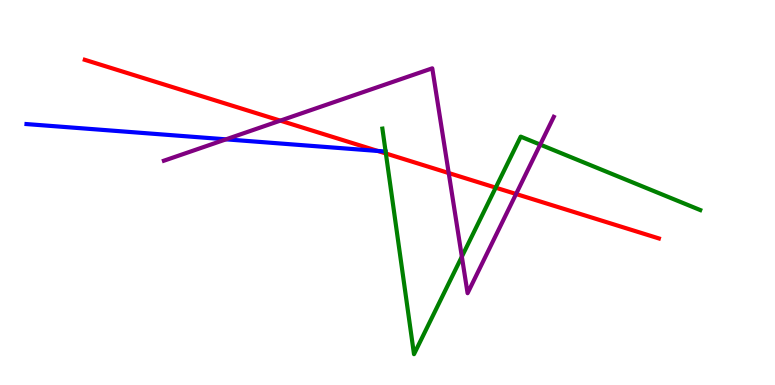[{'lines': ['blue', 'red'], 'intersections': [{'x': 4.87, 'y': 6.08}]}, {'lines': ['green', 'red'], 'intersections': [{'x': 4.98, 'y': 6.01}, {'x': 6.4, 'y': 5.13}]}, {'lines': ['purple', 'red'], 'intersections': [{'x': 3.62, 'y': 6.87}, {'x': 5.79, 'y': 5.51}, {'x': 6.66, 'y': 4.96}]}, {'lines': ['blue', 'green'], 'intersections': []}, {'lines': ['blue', 'purple'], 'intersections': [{'x': 2.92, 'y': 6.38}]}, {'lines': ['green', 'purple'], 'intersections': [{'x': 5.96, 'y': 3.33}, {'x': 6.97, 'y': 6.24}]}]